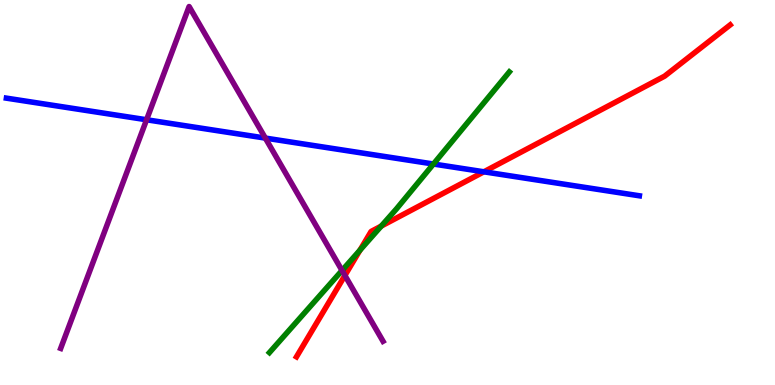[{'lines': ['blue', 'red'], 'intersections': [{'x': 6.24, 'y': 5.54}]}, {'lines': ['green', 'red'], 'intersections': [{'x': 4.64, 'y': 3.5}, {'x': 4.92, 'y': 4.13}]}, {'lines': ['purple', 'red'], 'intersections': [{'x': 4.45, 'y': 2.85}]}, {'lines': ['blue', 'green'], 'intersections': [{'x': 5.59, 'y': 5.74}]}, {'lines': ['blue', 'purple'], 'intersections': [{'x': 1.89, 'y': 6.89}, {'x': 3.42, 'y': 6.41}]}, {'lines': ['green', 'purple'], 'intersections': [{'x': 4.41, 'y': 2.97}]}]